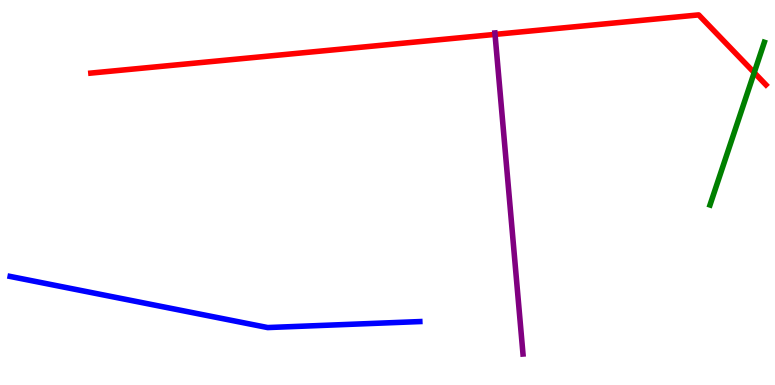[{'lines': ['blue', 'red'], 'intersections': []}, {'lines': ['green', 'red'], 'intersections': [{'x': 9.73, 'y': 8.11}]}, {'lines': ['purple', 'red'], 'intersections': [{'x': 6.39, 'y': 9.11}]}, {'lines': ['blue', 'green'], 'intersections': []}, {'lines': ['blue', 'purple'], 'intersections': []}, {'lines': ['green', 'purple'], 'intersections': []}]